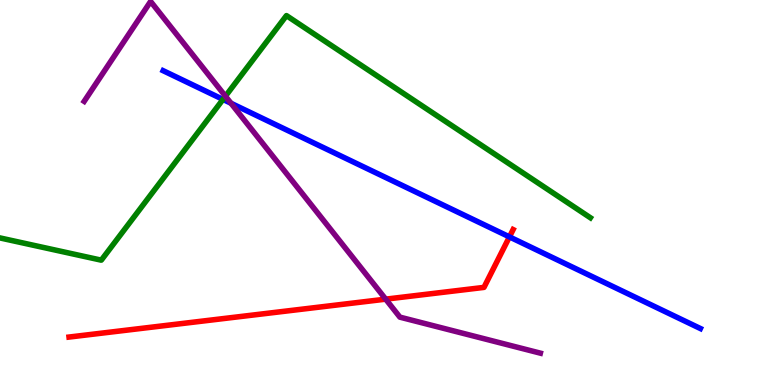[{'lines': ['blue', 'red'], 'intersections': [{'x': 6.57, 'y': 3.85}]}, {'lines': ['green', 'red'], 'intersections': []}, {'lines': ['purple', 'red'], 'intersections': [{'x': 4.98, 'y': 2.23}]}, {'lines': ['blue', 'green'], 'intersections': [{'x': 2.88, 'y': 7.42}]}, {'lines': ['blue', 'purple'], 'intersections': [{'x': 2.98, 'y': 7.32}]}, {'lines': ['green', 'purple'], 'intersections': [{'x': 2.91, 'y': 7.5}]}]